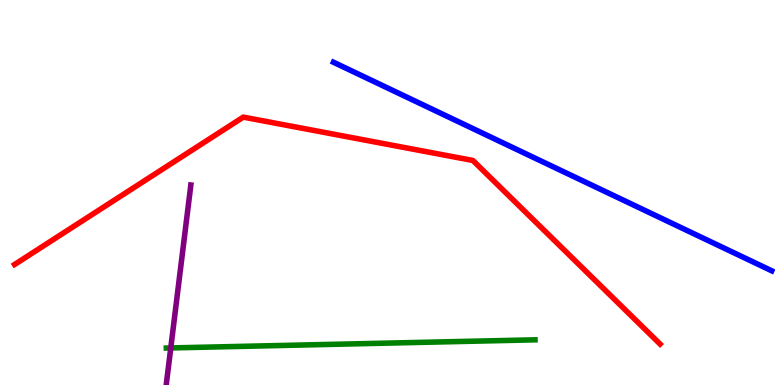[{'lines': ['blue', 'red'], 'intersections': []}, {'lines': ['green', 'red'], 'intersections': []}, {'lines': ['purple', 'red'], 'intersections': []}, {'lines': ['blue', 'green'], 'intersections': []}, {'lines': ['blue', 'purple'], 'intersections': []}, {'lines': ['green', 'purple'], 'intersections': [{'x': 2.2, 'y': 0.963}]}]